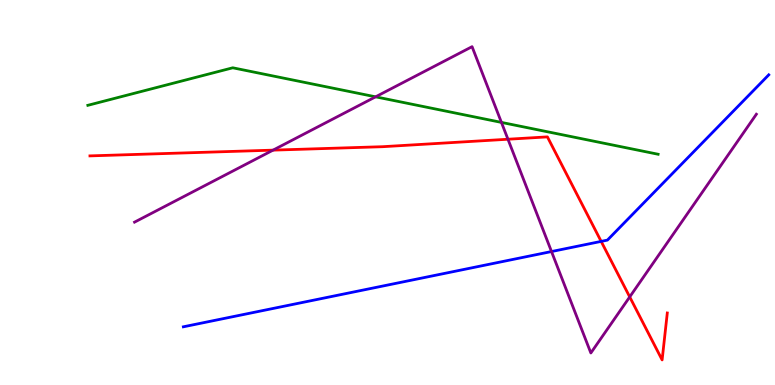[{'lines': ['blue', 'red'], 'intersections': [{'x': 7.76, 'y': 3.73}]}, {'lines': ['green', 'red'], 'intersections': []}, {'lines': ['purple', 'red'], 'intersections': [{'x': 3.52, 'y': 6.1}, {'x': 6.55, 'y': 6.38}, {'x': 8.13, 'y': 2.29}]}, {'lines': ['blue', 'green'], 'intersections': []}, {'lines': ['blue', 'purple'], 'intersections': [{'x': 7.12, 'y': 3.47}]}, {'lines': ['green', 'purple'], 'intersections': [{'x': 4.85, 'y': 7.49}, {'x': 6.47, 'y': 6.82}]}]